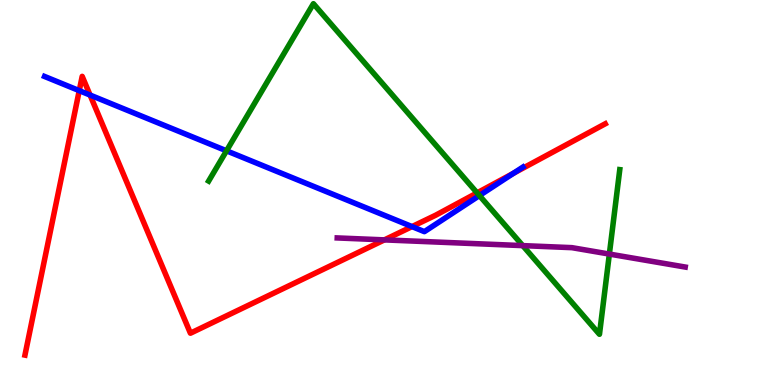[{'lines': ['blue', 'red'], 'intersections': [{'x': 1.02, 'y': 7.65}, {'x': 1.16, 'y': 7.53}, {'x': 5.32, 'y': 4.11}, {'x': 6.62, 'y': 5.5}]}, {'lines': ['green', 'red'], 'intersections': [{'x': 6.16, 'y': 4.99}]}, {'lines': ['purple', 'red'], 'intersections': [{'x': 4.96, 'y': 3.77}]}, {'lines': ['blue', 'green'], 'intersections': [{'x': 2.92, 'y': 6.08}, {'x': 6.19, 'y': 4.92}]}, {'lines': ['blue', 'purple'], 'intersections': []}, {'lines': ['green', 'purple'], 'intersections': [{'x': 6.74, 'y': 3.62}, {'x': 7.86, 'y': 3.4}]}]